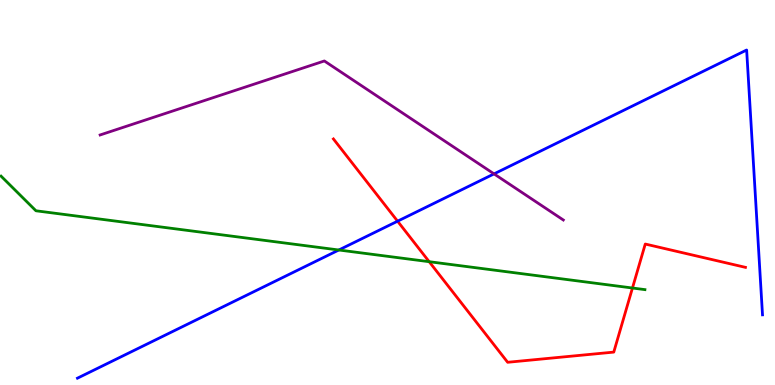[{'lines': ['blue', 'red'], 'intersections': [{'x': 5.13, 'y': 4.25}]}, {'lines': ['green', 'red'], 'intersections': [{'x': 5.54, 'y': 3.2}, {'x': 8.16, 'y': 2.52}]}, {'lines': ['purple', 'red'], 'intersections': []}, {'lines': ['blue', 'green'], 'intersections': [{'x': 4.37, 'y': 3.51}]}, {'lines': ['blue', 'purple'], 'intersections': [{'x': 6.37, 'y': 5.48}]}, {'lines': ['green', 'purple'], 'intersections': []}]